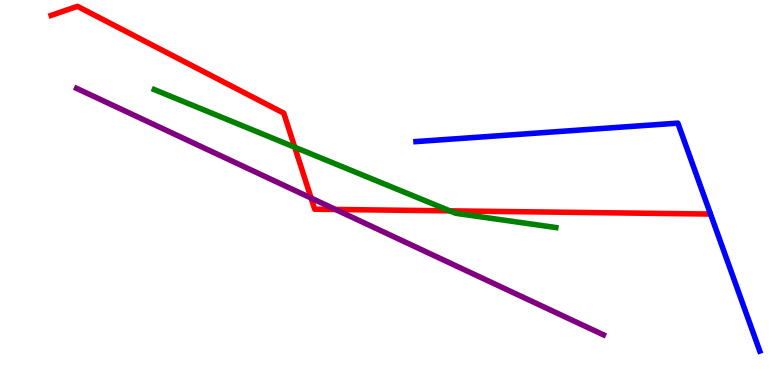[{'lines': ['blue', 'red'], 'intersections': []}, {'lines': ['green', 'red'], 'intersections': [{'x': 3.8, 'y': 6.18}, {'x': 5.8, 'y': 4.52}]}, {'lines': ['purple', 'red'], 'intersections': [{'x': 4.01, 'y': 4.86}, {'x': 4.33, 'y': 4.56}]}, {'lines': ['blue', 'green'], 'intersections': []}, {'lines': ['blue', 'purple'], 'intersections': []}, {'lines': ['green', 'purple'], 'intersections': []}]